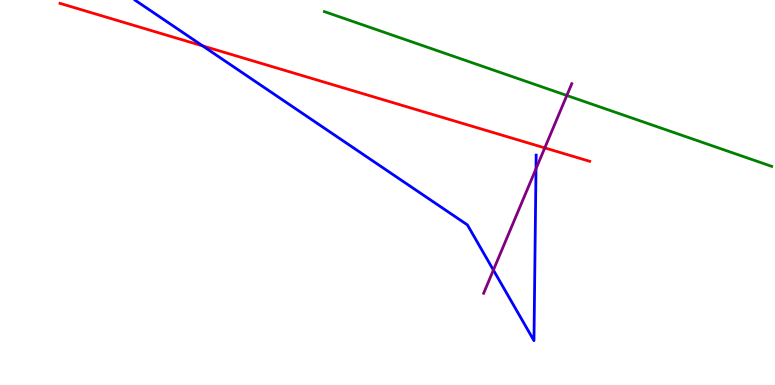[{'lines': ['blue', 'red'], 'intersections': [{'x': 2.62, 'y': 8.81}]}, {'lines': ['green', 'red'], 'intersections': []}, {'lines': ['purple', 'red'], 'intersections': [{'x': 7.03, 'y': 6.16}]}, {'lines': ['blue', 'green'], 'intersections': []}, {'lines': ['blue', 'purple'], 'intersections': [{'x': 6.37, 'y': 2.99}, {'x': 6.92, 'y': 5.62}]}, {'lines': ['green', 'purple'], 'intersections': [{'x': 7.31, 'y': 7.52}]}]